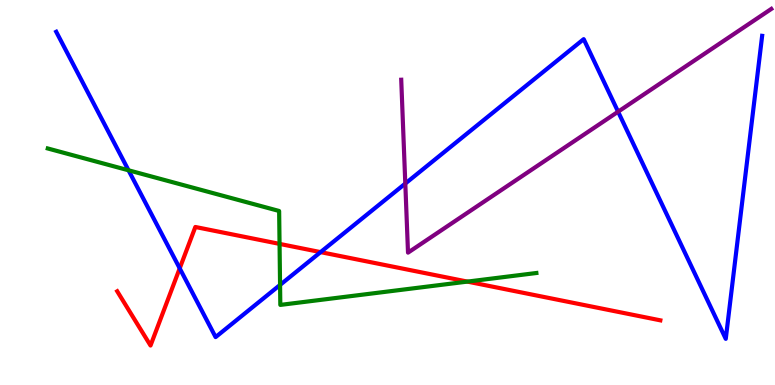[{'lines': ['blue', 'red'], 'intersections': [{'x': 2.32, 'y': 3.03}, {'x': 4.14, 'y': 3.45}]}, {'lines': ['green', 'red'], 'intersections': [{'x': 3.61, 'y': 3.67}, {'x': 6.03, 'y': 2.69}]}, {'lines': ['purple', 'red'], 'intersections': []}, {'lines': ['blue', 'green'], 'intersections': [{'x': 1.66, 'y': 5.58}, {'x': 3.61, 'y': 2.6}]}, {'lines': ['blue', 'purple'], 'intersections': [{'x': 5.23, 'y': 5.23}, {'x': 7.98, 'y': 7.1}]}, {'lines': ['green', 'purple'], 'intersections': []}]